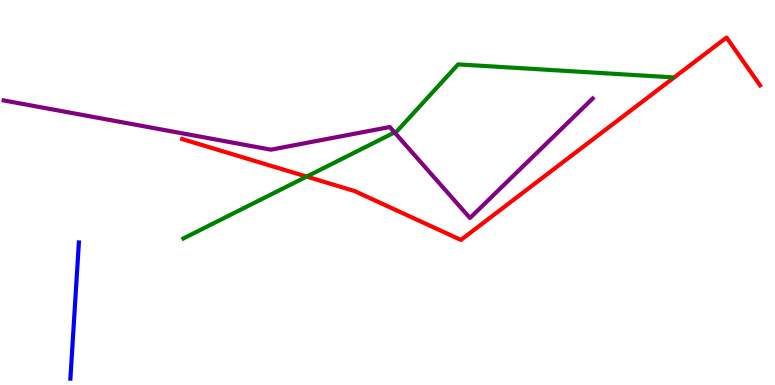[{'lines': ['blue', 'red'], 'intersections': []}, {'lines': ['green', 'red'], 'intersections': [{'x': 3.96, 'y': 5.41}]}, {'lines': ['purple', 'red'], 'intersections': []}, {'lines': ['blue', 'green'], 'intersections': []}, {'lines': ['blue', 'purple'], 'intersections': []}, {'lines': ['green', 'purple'], 'intersections': [{'x': 5.09, 'y': 6.56}]}]